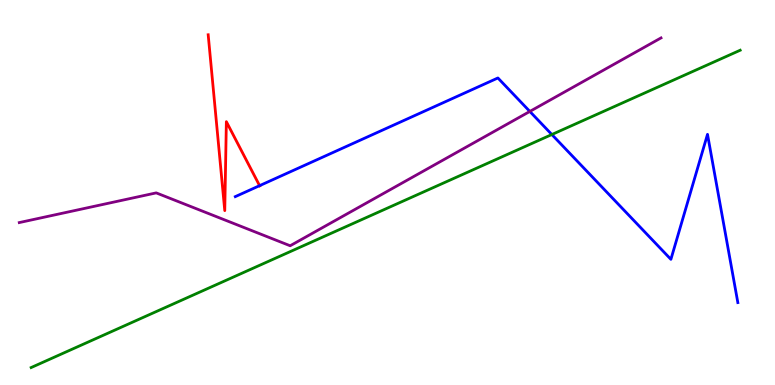[{'lines': ['blue', 'red'], 'intersections': [{'x': 3.35, 'y': 5.18}]}, {'lines': ['green', 'red'], 'intersections': []}, {'lines': ['purple', 'red'], 'intersections': []}, {'lines': ['blue', 'green'], 'intersections': [{'x': 7.12, 'y': 6.51}]}, {'lines': ['blue', 'purple'], 'intersections': [{'x': 6.84, 'y': 7.11}]}, {'lines': ['green', 'purple'], 'intersections': []}]